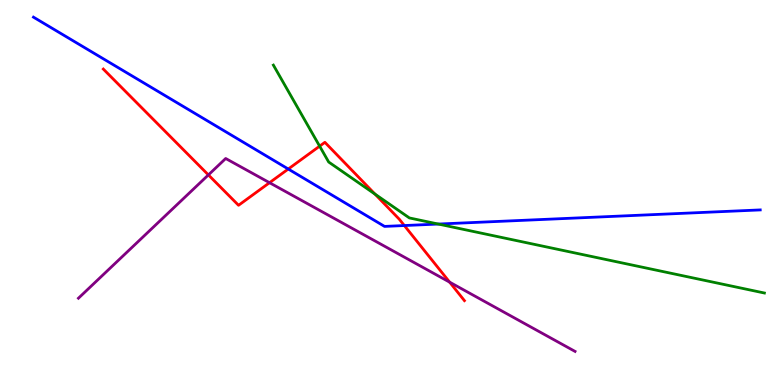[{'lines': ['blue', 'red'], 'intersections': [{'x': 3.72, 'y': 5.61}, {'x': 5.22, 'y': 4.14}]}, {'lines': ['green', 'red'], 'intersections': [{'x': 4.12, 'y': 6.2}, {'x': 4.84, 'y': 4.96}]}, {'lines': ['purple', 'red'], 'intersections': [{'x': 2.69, 'y': 5.46}, {'x': 3.48, 'y': 5.25}, {'x': 5.8, 'y': 2.67}]}, {'lines': ['blue', 'green'], 'intersections': [{'x': 5.66, 'y': 4.18}]}, {'lines': ['blue', 'purple'], 'intersections': []}, {'lines': ['green', 'purple'], 'intersections': []}]